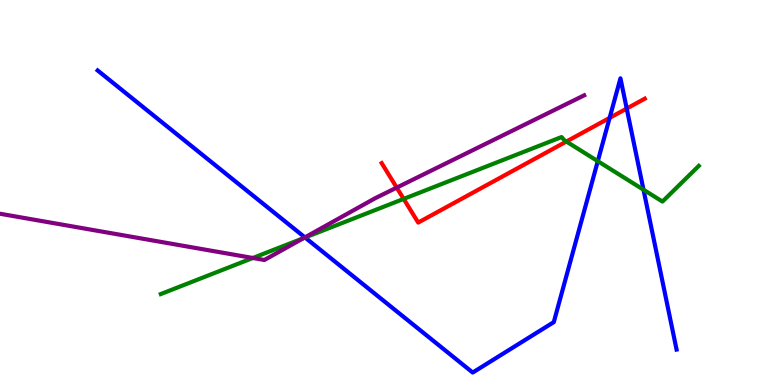[{'lines': ['blue', 'red'], 'intersections': [{'x': 7.87, 'y': 6.94}, {'x': 8.09, 'y': 7.18}]}, {'lines': ['green', 'red'], 'intersections': [{'x': 5.21, 'y': 4.83}, {'x': 7.31, 'y': 6.32}]}, {'lines': ['purple', 'red'], 'intersections': [{'x': 5.12, 'y': 5.13}]}, {'lines': ['blue', 'green'], 'intersections': [{'x': 3.94, 'y': 3.83}, {'x': 7.71, 'y': 5.81}, {'x': 8.3, 'y': 5.07}]}, {'lines': ['blue', 'purple'], 'intersections': [{'x': 3.93, 'y': 3.83}]}, {'lines': ['green', 'purple'], 'intersections': [{'x': 3.26, 'y': 3.3}, {'x': 3.92, 'y': 3.82}]}]